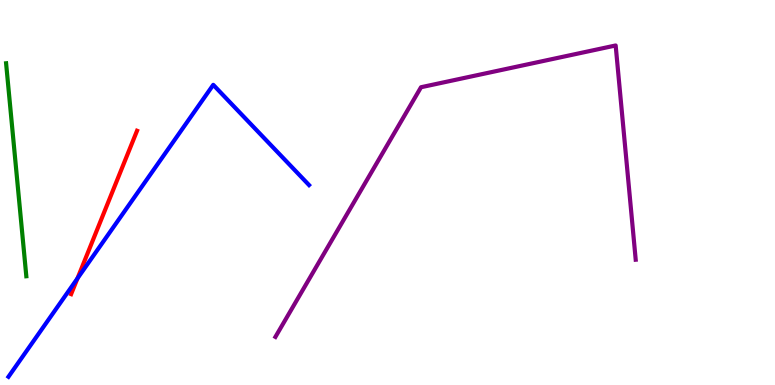[{'lines': ['blue', 'red'], 'intersections': [{'x': 1.0, 'y': 2.77}]}, {'lines': ['green', 'red'], 'intersections': []}, {'lines': ['purple', 'red'], 'intersections': []}, {'lines': ['blue', 'green'], 'intersections': []}, {'lines': ['blue', 'purple'], 'intersections': []}, {'lines': ['green', 'purple'], 'intersections': []}]